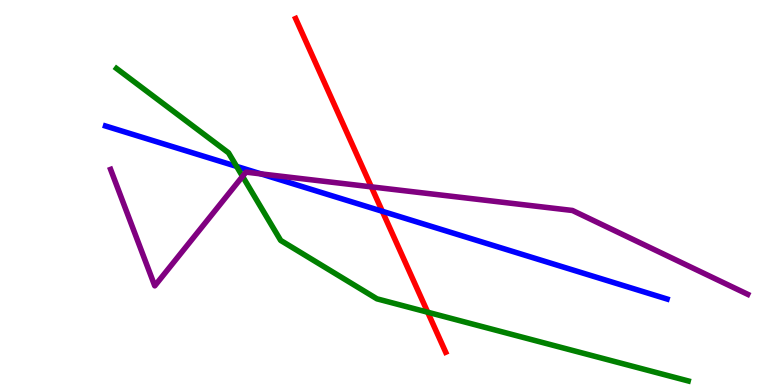[{'lines': ['blue', 'red'], 'intersections': [{'x': 4.93, 'y': 4.51}]}, {'lines': ['green', 'red'], 'intersections': [{'x': 5.52, 'y': 1.89}]}, {'lines': ['purple', 'red'], 'intersections': [{'x': 4.79, 'y': 5.15}]}, {'lines': ['blue', 'green'], 'intersections': [{'x': 3.05, 'y': 5.68}]}, {'lines': ['blue', 'purple'], 'intersections': [{'x': 3.37, 'y': 5.48}]}, {'lines': ['green', 'purple'], 'intersections': [{'x': 3.13, 'y': 5.42}]}]